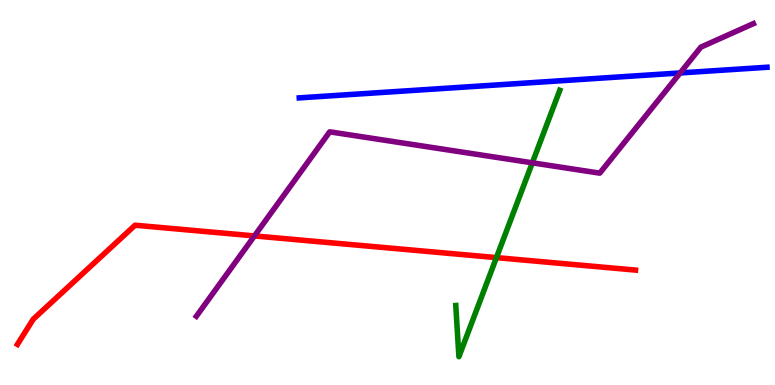[{'lines': ['blue', 'red'], 'intersections': []}, {'lines': ['green', 'red'], 'intersections': [{'x': 6.41, 'y': 3.31}]}, {'lines': ['purple', 'red'], 'intersections': [{'x': 3.28, 'y': 3.87}]}, {'lines': ['blue', 'green'], 'intersections': []}, {'lines': ['blue', 'purple'], 'intersections': [{'x': 8.78, 'y': 8.11}]}, {'lines': ['green', 'purple'], 'intersections': [{'x': 6.87, 'y': 5.77}]}]